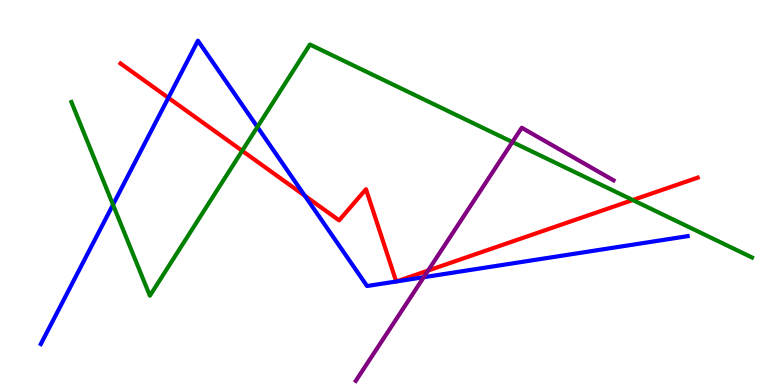[{'lines': ['blue', 'red'], 'intersections': [{'x': 2.17, 'y': 7.46}, {'x': 3.93, 'y': 4.92}, {'x': 5.11, 'y': 2.69}, {'x': 5.12, 'y': 2.69}]}, {'lines': ['green', 'red'], 'intersections': [{'x': 3.13, 'y': 6.08}, {'x': 8.16, 'y': 4.8}]}, {'lines': ['purple', 'red'], 'intersections': [{'x': 5.52, 'y': 2.97}]}, {'lines': ['blue', 'green'], 'intersections': [{'x': 1.46, 'y': 4.68}, {'x': 3.32, 'y': 6.7}]}, {'lines': ['blue', 'purple'], 'intersections': [{'x': 5.47, 'y': 2.8}]}, {'lines': ['green', 'purple'], 'intersections': [{'x': 6.61, 'y': 6.31}]}]